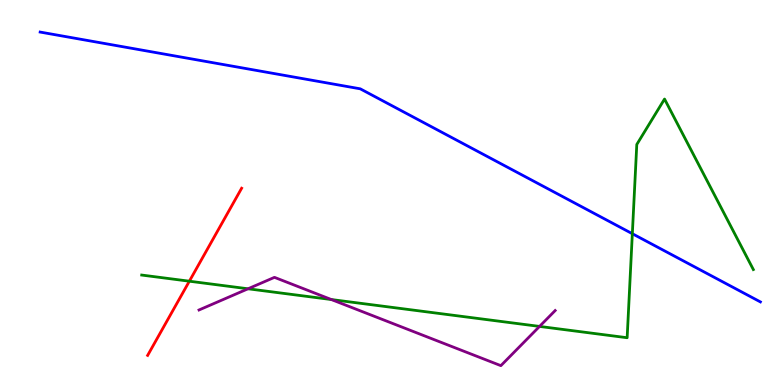[{'lines': ['blue', 'red'], 'intersections': []}, {'lines': ['green', 'red'], 'intersections': [{'x': 2.44, 'y': 2.7}]}, {'lines': ['purple', 'red'], 'intersections': []}, {'lines': ['blue', 'green'], 'intersections': [{'x': 8.16, 'y': 3.93}]}, {'lines': ['blue', 'purple'], 'intersections': []}, {'lines': ['green', 'purple'], 'intersections': [{'x': 3.2, 'y': 2.5}, {'x': 4.28, 'y': 2.22}, {'x': 6.96, 'y': 1.52}]}]